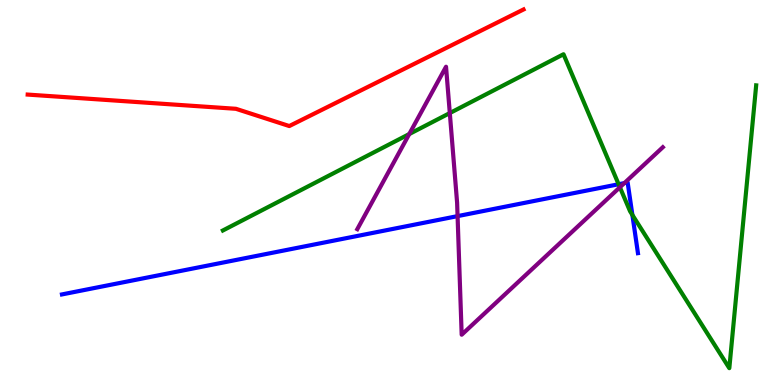[{'lines': ['blue', 'red'], 'intersections': []}, {'lines': ['green', 'red'], 'intersections': []}, {'lines': ['purple', 'red'], 'intersections': []}, {'lines': ['blue', 'green'], 'intersections': [{'x': 7.98, 'y': 5.21}, {'x': 8.16, 'y': 4.42}]}, {'lines': ['blue', 'purple'], 'intersections': [{'x': 5.9, 'y': 4.39}, {'x': 8.06, 'y': 5.24}]}, {'lines': ['green', 'purple'], 'intersections': [{'x': 5.28, 'y': 6.52}, {'x': 5.8, 'y': 7.06}, {'x': 8.0, 'y': 5.14}]}]